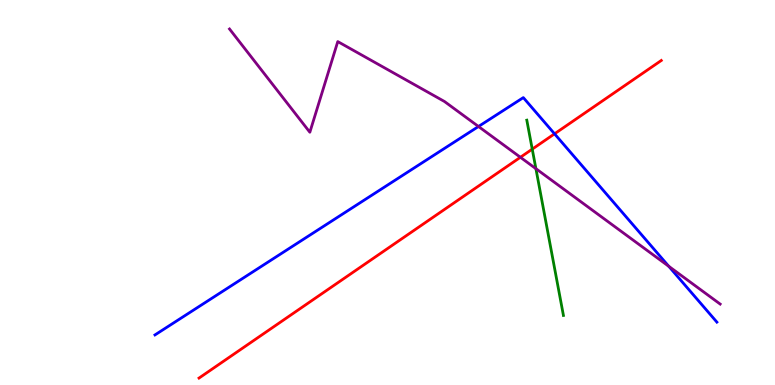[{'lines': ['blue', 'red'], 'intersections': [{'x': 7.16, 'y': 6.52}]}, {'lines': ['green', 'red'], 'intersections': [{'x': 6.87, 'y': 6.13}]}, {'lines': ['purple', 'red'], 'intersections': [{'x': 6.71, 'y': 5.91}]}, {'lines': ['blue', 'green'], 'intersections': []}, {'lines': ['blue', 'purple'], 'intersections': [{'x': 6.17, 'y': 6.71}, {'x': 8.63, 'y': 3.08}]}, {'lines': ['green', 'purple'], 'intersections': [{'x': 6.91, 'y': 5.62}]}]